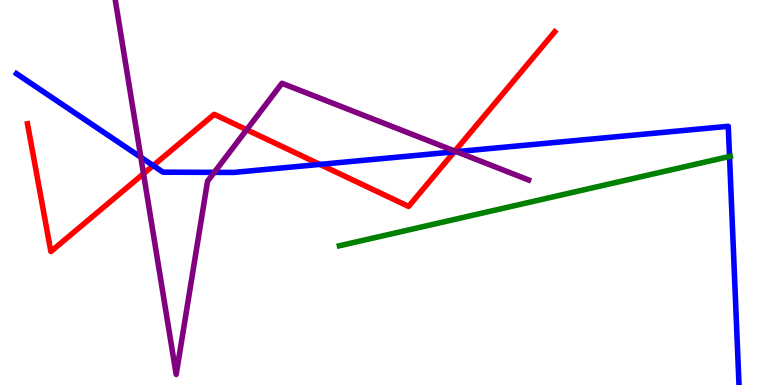[{'lines': ['blue', 'red'], 'intersections': [{'x': 1.98, 'y': 5.7}, {'x': 4.13, 'y': 5.73}, {'x': 5.86, 'y': 6.06}]}, {'lines': ['green', 'red'], 'intersections': []}, {'lines': ['purple', 'red'], 'intersections': [{'x': 1.85, 'y': 5.49}, {'x': 3.18, 'y': 6.63}, {'x': 5.87, 'y': 6.08}]}, {'lines': ['blue', 'green'], 'intersections': [{'x': 9.41, 'y': 5.94}]}, {'lines': ['blue', 'purple'], 'intersections': [{'x': 1.82, 'y': 5.92}, {'x': 2.76, 'y': 5.52}, {'x': 5.89, 'y': 6.06}]}, {'lines': ['green', 'purple'], 'intersections': []}]